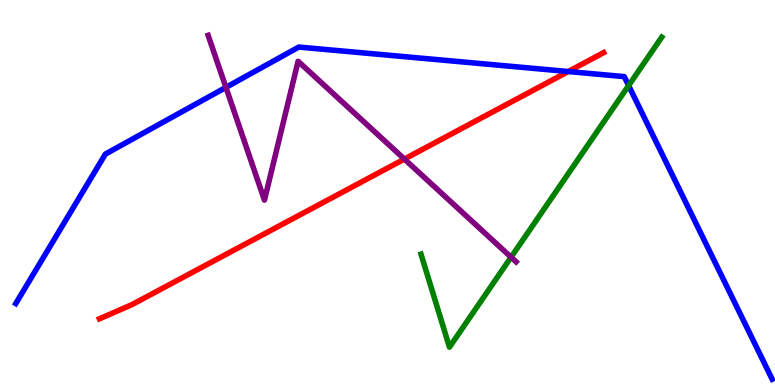[{'lines': ['blue', 'red'], 'intersections': [{'x': 7.33, 'y': 8.14}]}, {'lines': ['green', 'red'], 'intersections': []}, {'lines': ['purple', 'red'], 'intersections': [{'x': 5.22, 'y': 5.87}]}, {'lines': ['blue', 'green'], 'intersections': [{'x': 8.11, 'y': 7.78}]}, {'lines': ['blue', 'purple'], 'intersections': [{'x': 2.92, 'y': 7.73}]}, {'lines': ['green', 'purple'], 'intersections': [{'x': 6.59, 'y': 3.32}]}]